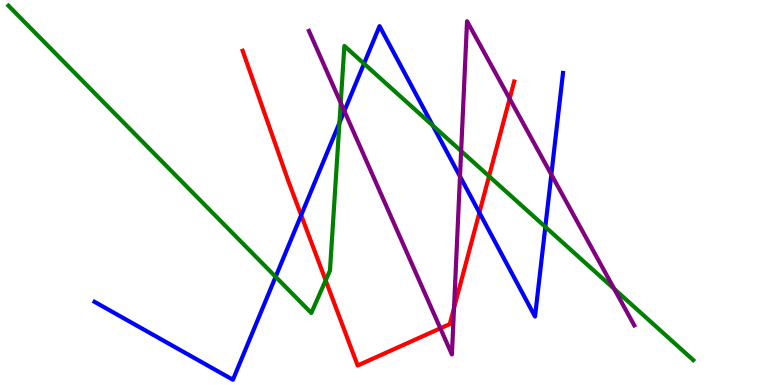[{'lines': ['blue', 'red'], 'intersections': [{'x': 3.89, 'y': 4.41}, {'x': 6.19, 'y': 4.48}]}, {'lines': ['green', 'red'], 'intersections': [{'x': 4.2, 'y': 2.72}, {'x': 6.31, 'y': 5.42}]}, {'lines': ['purple', 'red'], 'intersections': [{'x': 5.68, 'y': 1.47}, {'x': 5.86, 'y': 2.0}, {'x': 6.58, 'y': 7.44}]}, {'lines': ['blue', 'green'], 'intersections': [{'x': 3.56, 'y': 2.81}, {'x': 4.38, 'y': 6.81}, {'x': 4.7, 'y': 8.35}, {'x': 5.58, 'y': 6.74}, {'x': 7.04, 'y': 4.11}]}, {'lines': ['blue', 'purple'], 'intersections': [{'x': 4.44, 'y': 7.12}, {'x': 5.94, 'y': 5.42}, {'x': 7.11, 'y': 5.47}]}, {'lines': ['green', 'purple'], 'intersections': [{'x': 4.4, 'y': 7.33}, {'x': 5.95, 'y': 6.08}, {'x': 7.93, 'y': 2.5}]}]